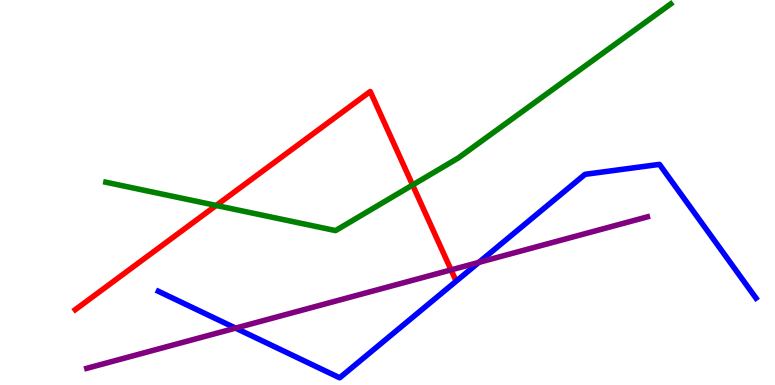[{'lines': ['blue', 'red'], 'intersections': []}, {'lines': ['green', 'red'], 'intersections': [{'x': 2.79, 'y': 4.66}, {'x': 5.32, 'y': 5.19}]}, {'lines': ['purple', 'red'], 'intersections': [{'x': 5.82, 'y': 2.99}]}, {'lines': ['blue', 'green'], 'intersections': []}, {'lines': ['blue', 'purple'], 'intersections': [{'x': 3.04, 'y': 1.48}, {'x': 6.18, 'y': 3.18}]}, {'lines': ['green', 'purple'], 'intersections': []}]